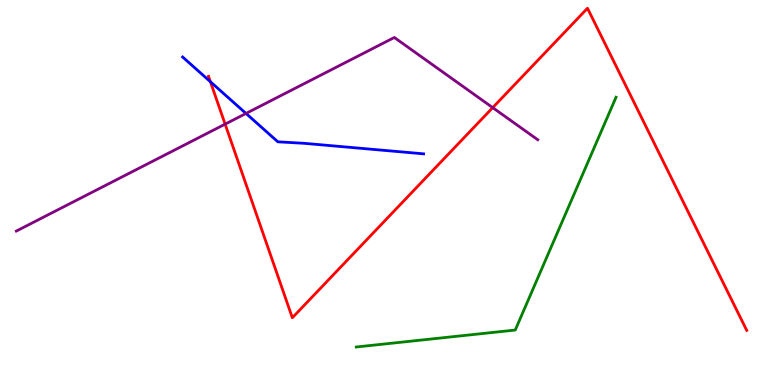[{'lines': ['blue', 'red'], 'intersections': [{'x': 2.71, 'y': 7.88}]}, {'lines': ['green', 'red'], 'intersections': []}, {'lines': ['purple', 'red'], 'intersections': [{'x': 2.9, 'y': 6.78}, {'x': 6.36, 'y': 7.2}]}, {'lines': ['blue', 'green'], 'intersections': []}, {'lines': ['blue', 'purple'], 'intersections': [{'x': 3.17, 'y': 7.05}]}, {'lines': ['green', 'purple'], 'intersections': []}]